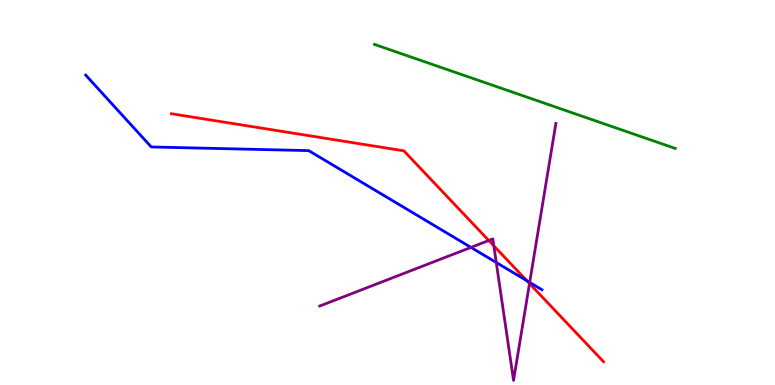[{'lines': ['blue', 'red'], 'intersections': [{'x': 6.8, 'y': 2.71}]}, {'lines': ['green', 'red'], 'intersections': []}, {'lines': ['purple', 'red'], 'intersections': [{'x': 6.31, 'y': 3.75}, {'x': 6.37, 'y': 3.61}, {'x': 6.83, 'y': 2.64}]}, {'lines': ['blue', 'green'], 'intersections': []}, {'lines': ['blue', 'purple'], 'intersections': [{'x': 6.08, 'y': 3.57}, {'x': 6.4, 'y': 3.18}, {'x': 6.83, 'y': 2.66}]}, {'lines': ['green', 'purple'], 'intersections': []}]